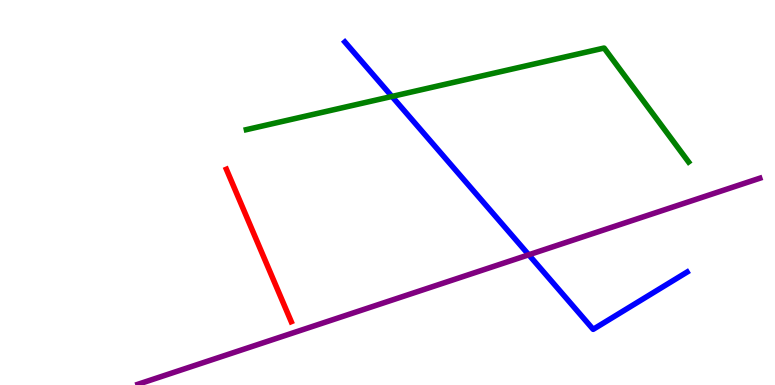[{'lines': ['blue', 'red'], 'intersections': []}, {'lines': ['green', 'red'], 'intersections': []}, {'lines': ['purple', 'red'], 'intersections': []}, {'lines': ['blue', 'green'], 'intersections': [{'x': 5.06, 'y': 7.49}]}, {'lines': ['blue', 'purple'], 'intersections': [{'x': 6.82, 'y': 3.38}]}, {'lines': ['green', 'purple'], 'intersections': []}]